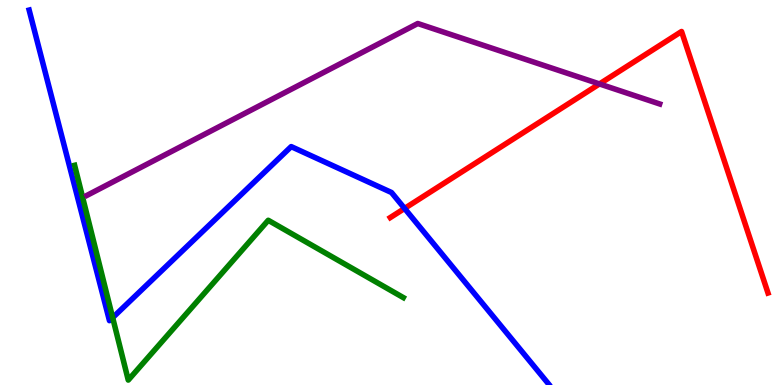[{'lines': ['blue', 'red'], 'intersections': [{'x': 5.22, 'y': 4.59}]}, {'lines': ['green', 'red'], 'intersections': []}, {'lines': ['purple', 'red'], 'intersections': [{'x': 7.74, 'y': 7.82}]}, {'lines': ['blue', 'green'], 'intersections': [{'x': 1.45, 'y': 1.75}]}, {'lines': ['blue', 'purple'], 'intersections': []}, {'lines': ['green', 'purple'], 'intersections': []}]